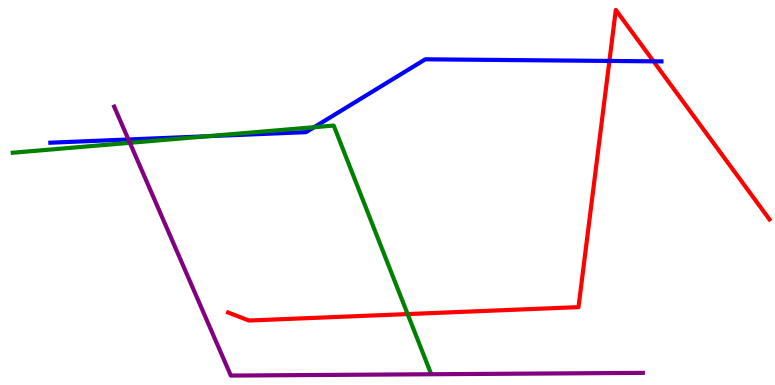[{'lines': ['blue', 'red'], 'intersections': [{'x': 7.86, 'y': 8.42}, {'x': 8.43, 'y': 8.41}]}, {'lines': ['green', 'red'], 'intersections': [{'x': 5.26, 'y': 1.84}]}, {'lines': ['purple', 'red'], 'intersections': []}, {'lines': ['blue', 'green'], 'intersections': [{'x': 2.68, 'y': 6.46}, {'x': 4.05, 'y': 6.7}]}, {'lines': ['blue', 'purple'], 'intersections': [{'x': 1.66, 'y': 6.38}]}, {'lines': ['green', 'purple'], 'intersections': [{'x': 1.68, 'y': 6.29}]}]